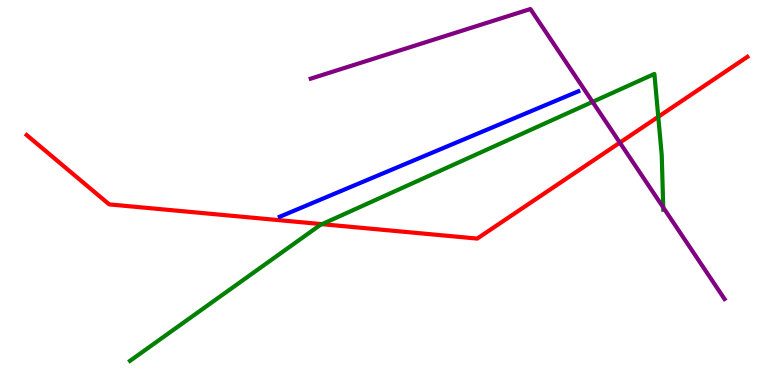[{'lines': ['blue', 'red'], 'intersections': []}, {'lines': ['green', 'red'], 'intersections': [{'x': 4.16, 'y': 4.18}, {'x': 8.49, 'y': 6.97}]}, {'lines': ['purple', 'red'], 'intersections': [{'x': 8.0, 'y': 6.3}]}, {'lines': ['blue', 'green'], 'intersections': []}, {'lines': ['blue', 'purple'], 'intersections': []}, {'lines': ['green', 'purple'], 'intersections': [{'x': 7.65, 'y': 7.35}, {'x': 8.56, 'y': 4.61}]}]